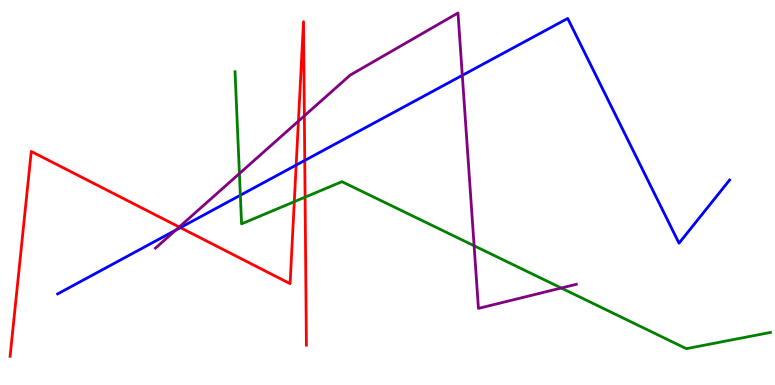[{'lines': ['blue', 'red'], 'intersections': [{'x': 2.33, 'y': 4.09}, {'x': 3.82, 'y': 5.71}, {'x': 3.93, 'y': 5.83}]}, {'lines': ['green', 'red'], 'intersections': [{'x': 3.8, 'y': 4.76}, {'x': 3.94, 'y': 4.88}]}, {'lines': ['purple', 'red'], 'intersections': [{'x': 2.31, 'y': 4.1}, {'x': 3.85, 'y': 6.85}, {'x': 3.93, 'y': 6.99}]}, {'lines': ['blue', 'green'], 'intersections': [{'x': 3.1, 'y': 4.93}]}, {'lines': ['blue', 'purple'], 'intersections': [{'x': 2.27, 'y': 4.02}, {'x': 5.97, 'y': 8.04}]}, {'lines': ['green', 'purple'], 'intersections': [{'x': 3.09, 'y': 5.49}, {'x': 6.12, 'y': 3.62}, {'x': 7.24, 'y': 2.52}]}]